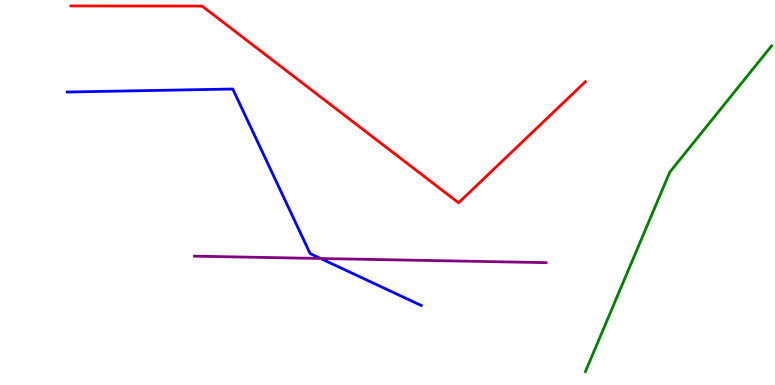[{'lines': ['blue', 'red'], 'intersections': []}, {'lines': ['green', 'red'], 'intersections': []}, {'lines': ['purple', 'red'], 'intersections': []}, {'lines': ['blue', 'green'], 'intersections': []}, {'lines': ['blue', 'purple'], 'intersections': [{'x': 4.14, 'y': 3.29}]}, {'lines': ['green', 'purple'], 'intersections': []}]